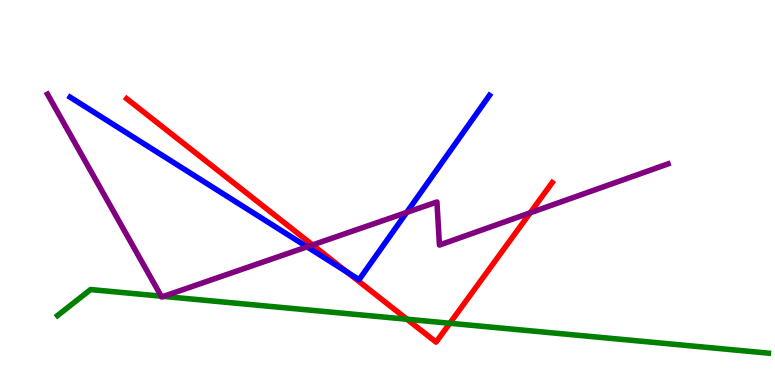[{'lines': ['blue', 'red'], 'intersections': [{'x': 4.48, 'y': 2.93}]}, {'lines': ['green', 'red'], 'intersections': [{'x': 5.25, 'y': 1.71}, {'x': 5.8, 'y': 1.6}]}, {'lines': ['purple', 'red'], 'intersections': [{'x': 4.03, 'y': 3.64}, {'x': 6.84, 'y': 4.47}]}, {'lines': ['blue', 'green'], 'intersections': []}, {'lines': ['blue', 'purple'], 'intersections': [{'x': 3.96, 'y': 3.59}, {'x': 5.25, 'y': 4.48}]}, {'lines': ['green', 'purple'], 'intersections': [{'x': 2.08, 'y': 2.31}, {'x': 2.11, 'y': 2.3}]}]